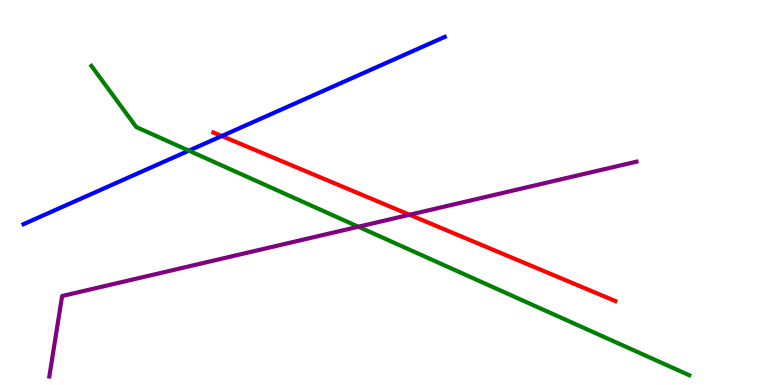[{'lines': ['blue', 'red'], 'intersections': [{'x': 2.86, 'y': 6.47}]}, {'lines': ['green', 'red'], 'intersections': []}, {'lines': ['purple', 'red'], 'intersections': [{'x': 5.28, 'y': 4.42}]}, {'lines': ['blue', 'green'], 'intersections': [{'x': 2.44, 'y': 6.09}]}, {'lines': ['blue', 'purple'], 'intersections': []}, {'lines': ['green', 'purple'], 'intersections': [{'x': 4.62, 'y': 4.11}]}]